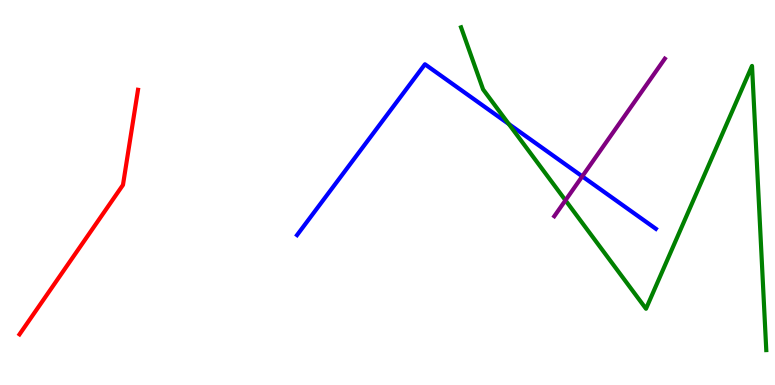[{'lines': ['blue', 'red'], 'intersections': []}, {'lines': ['green', 'red'], 'intersections': []}, {'lines': ['purple', 'red'], 'intersections': []}, {'lines': ['blue', 'green'], 'intersections': [{'x': 6.56, 'y': 6.78}]}, {'lines': ['blue', 'purple'], 'intersections': [{'x': 7.51, 'y': 5.42}]}, {'lines': ['green', 'purple'], 'intersections': [{'x': 7.3, 'y': 4.8}]}]